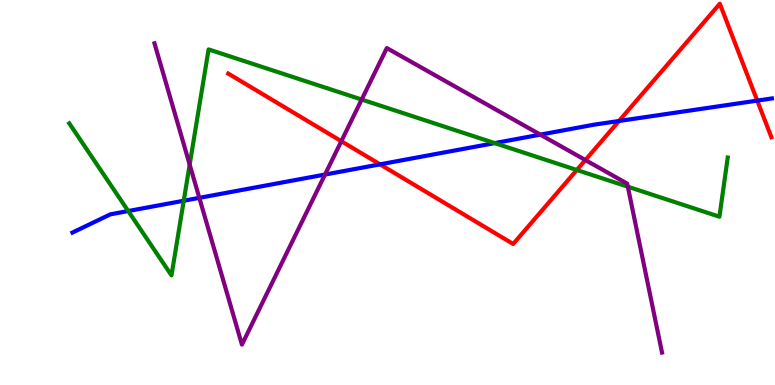[{'lines': ['blue', 'red'], 'intersections': [{'x': 4.9, 'y': 5.73}, {'x': 7.99, 'y': 6.86}, {'x': 9.77, 'y': 7.39}]}, {'lines': ['green', 'red'], 'intersections': [{'x': 7.44, 'y': 5.58}]}, {'lines': ['purple', 'red'], 'intersections': [{'x': 4.4, 'y': 6.33}, {'x': 7.55, 'y': 5.84}]}, {'lines': ['blue', 'green'], 'intersections': [{'x': 1.65, 'y': 4.52}, {'x': 2.37, 'y': 4.79}, {'x': 6.38, 'y': 6.28}]}, {'lines': ['blue', 'purple'], 'intersections': [{'x': 2.57, 'y': 4.86}, {'x': 4.19, 'y': 5.47}, {'x': 6.97, 'y': 6.5}]}, {'lines': ['green', 'purple'], 'intersections': [{'x': 2.45, 'y': 5.72}, {'x': 4.67, 'y': 7.41}, {'x': 8.1, 'y': 5.15}]}]